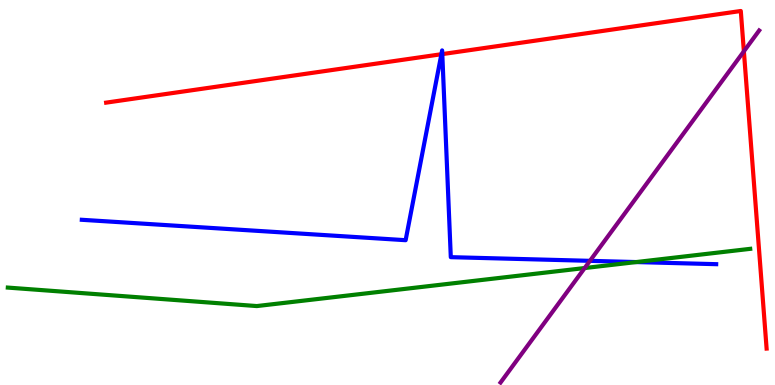[{'lines': ['blue', 'red'], 'intersections': [{'x': 5.7, 'y': 8.59}, {'x': 5.71, 'y': 8.59}]}, {'lines': ['green', 'red'], 'intersections': []}, {'lines': ['purple', 'red'], 'intersections': [{'x': 9.6, 'y': 8.67}]}, {'lines': ['blue', 'green'], 'intersections': [{'x': 8.21, 'y': 3.19}]}, {'lines': ['blue', 'purple'], 'intersections': [{'x': 7.61, 'y': 3.22}]}, {'lines': ['green', 'purple'], 'intersections': [{'x': 7.54, 'y': 3.04}]}]